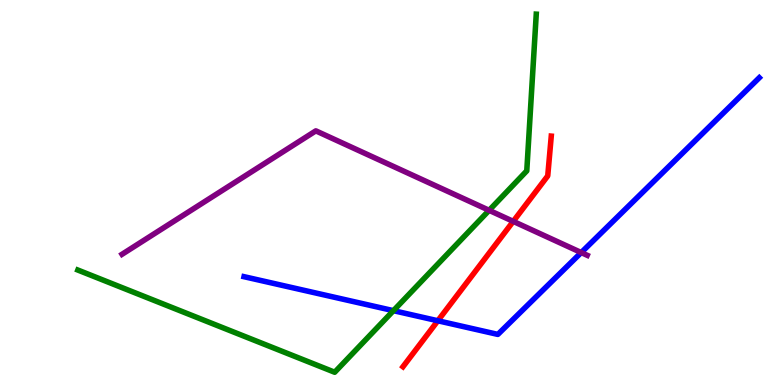[{'lines': ['blue', 'red'], 'intersections': [{'x': 5.65, 'y': 1.67}]}, {'lines': ['green', 'red'], 'intersections': []}, {'lines': ['purple', 'red'], 'intersections': [{'x': 6.62, 'y': 4.25}]}, {'lines': ['blue', 'green'], 'intersections': [{'x': 5.08, 'y': 1.93}]}, {'lines': ['blue', 'purple'], 'intersections': [{'x': 7.5, 'y': 3.44}]}, {'lines': ['green', 'purple'], 'intersections': [{'x': 6.31, 'y': 4.54}]}]